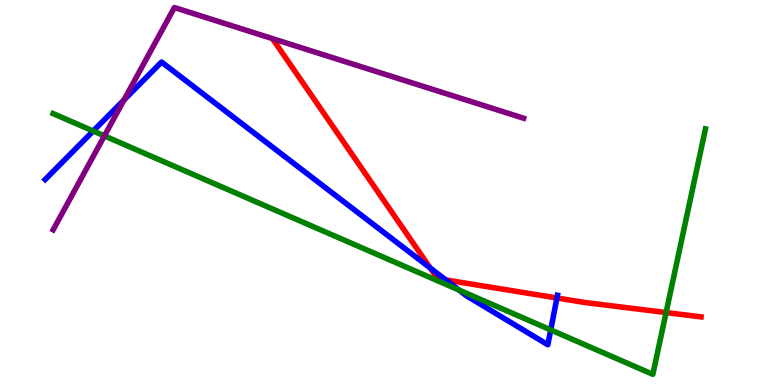[{'lines': ['blue', 'red'], 'intersections': [{'x': 5.55, 'y': 3.04}, {'x': 5.75, 'y': 2.73}, {'x': 7.19, 'y': 2.26}]}, {'lines': ['green', 'red'], 'intersections': [{'x': 8.59, 'y': 1.88}]}, {'lines': ['purple', 'red'], 'intersections': []}, {'lines': ['blue', 'green'], 'intersections': [{'x': 1.2, 'y': 6.6}, {'x': 5.92, 'y': 2.47}, {'x': 7.11, 'y': 1.43}]}, {'lines': ['blue', 'purple'], 'intersections': [{'x': 1.6, 'y': 7.4}]}, {'lines': ['green', 'purple'], 'intersections': [{'x': 1.35, 'y': 6.47}]}]